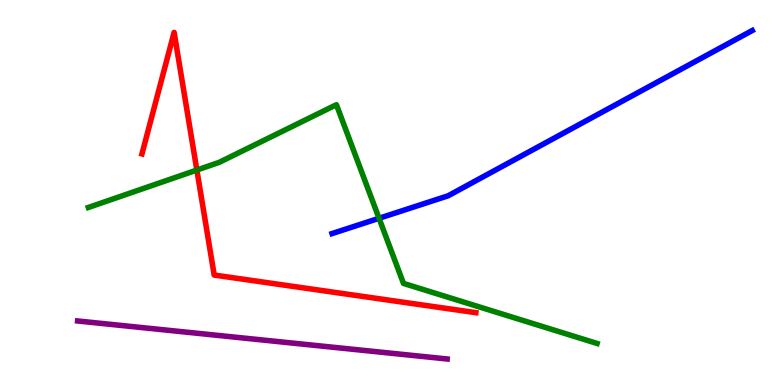[{'lines': ['blue', 'red'], 'intersections': []}, {'lines': ['green', 'red'], 'intersections': [{'x': 2.54, 'y': 5.58}]}, {'lines': ['purple', 'red'], 'intersections': []}, {'lines': ['blue', 'green'], 'intersections': [{'x': 4.89, 'y': 4.33}]}, {'lines': ['blue', 'purple'], 'intersections': []}, {'lines': ['green', 'purple'], 'intersections': []}]